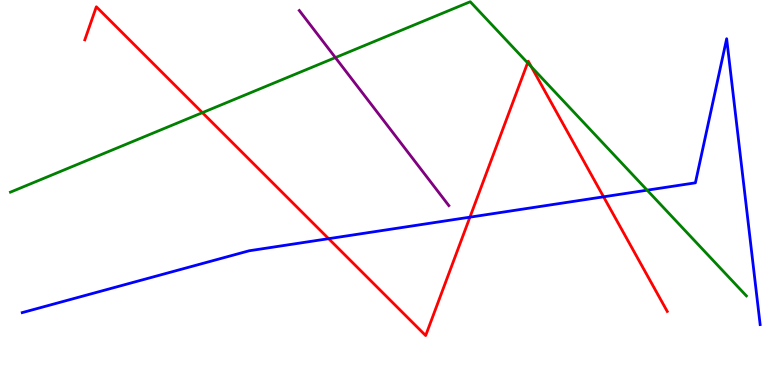[{'lines': ['blue', 'red'], 'intersections': [{'x': 4.24, 'y': 3.8}, {'x': 6.06, 'y': 4.36}, {'x': 7.79, 'y': 4.89}]}, {'lines': ['green', 'red'], 'intersections': [{'x': 2.61, 'y': 7.07}, {'x': 6.81, 'y': 8.37}, {'x': 6.86, 'y': 8.26}]}, {'lines': ['purple', 'red'], 'intersections': []}, {'lines': ['blue', 'green'], 'intersections': [{'x': 8.35, 'y': 5.06}]}, {'lines': ['blue', 'purple'], 'intersections': []}, {'lines': ['green', 'purple'], 'intersections': [{'x': 4.33, 'y': 8.5}]}]